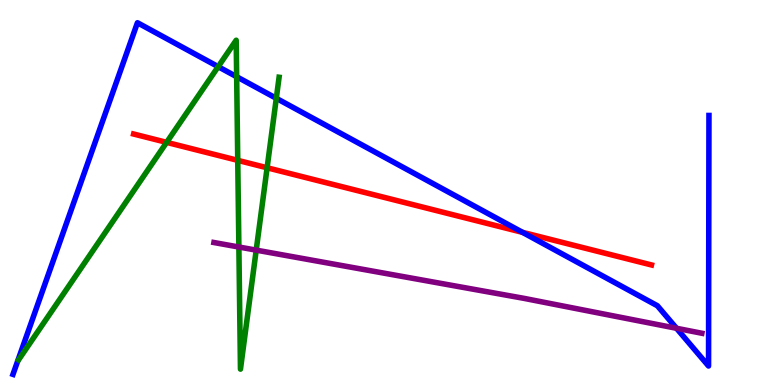[{'lines': ['blue', 'red'], 'intersections': [{'x': 6.74, 'y': 3.96}]}, {'lines': ['green', 'red'], 'intersections': [{'x': 2.15, 'y': 6.3}, {'x': 3.07, 'y': 5.84}, {'x': 3.45, 'y': 5.64}]}, {'lines': ['purple', 'red'], 'intersections': []}, {'lines': ['blue', 'green'], 'intersections': [{'x': 2.82, 'y': 8.27}, {'x': 3.05, 'y': 8.01}, {'x': 3.57, 'y': 7.45}]}, {'lines': ['blue', 'purple'], 'intersections': [{'x': 8.73, 'y': 1.47}]}, {'lines': ['green', 'purple'], 'intersections': [{'x': 3.08, 'y': 3.58}, {'x': 3.31, 'y': 3.5}]}]